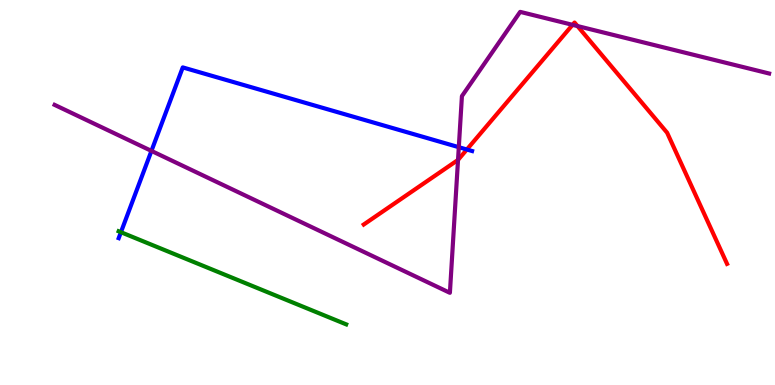[{'lines': ['blue', 'red'], 'intersections': [{'x': 6.02, 'y': 6.12}]}, {'lines': ['green', 'red'], 'intersections': []}, {'lines': ['purple', 'red'], 'intersections': [{'x': 5.91, 'y': 5.85}, {'x': 7.39, 'y': 9.35}, {'x': 7.45, 'y': 9.32}]}, {'lines': ['blue', 'green'], 'intersections': [{'x': 1.56, 'y': 3.97}]}, {'lines': ['blue', 'purple'], 'intersections': [{'x': 1.95, 'y': 6.08}, {'x': 5.92, 'y': 6.18}]}, {'lines': ['green', 'purple'], 'intersections': []}]